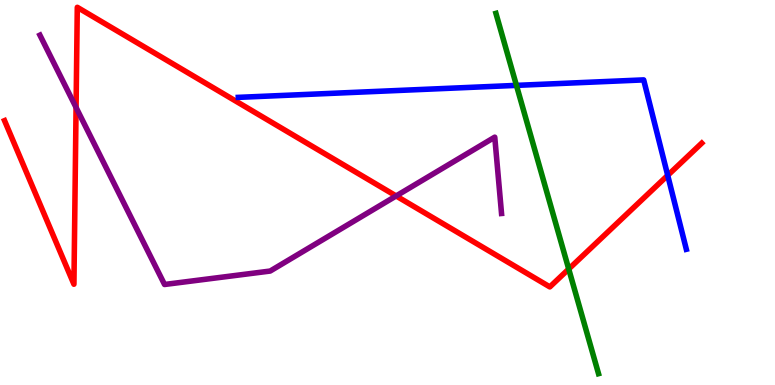[{'lines': ['blue', 'red'], 'intersections': [{'x': 8.62, 'y': 5.45}]}, {'lines': ['green', 'red'], 'intersections': [{'x': 7.34, 'y': 3.01}]}, {'lines': ['purple', 'red'], 'intersections': [{'x': 0.982, 'y': 7.21}, {'x': 5.11, 'y': 4.91}]}, {'lines': ['blue', 'green'], 'intersections': [{'x': 6.66, 'y': 7.78}]}, {'lines': ['blue', 'purple'], 'intersections': []}, {'lines': ['green', 'purple'], 'intersections': []}]